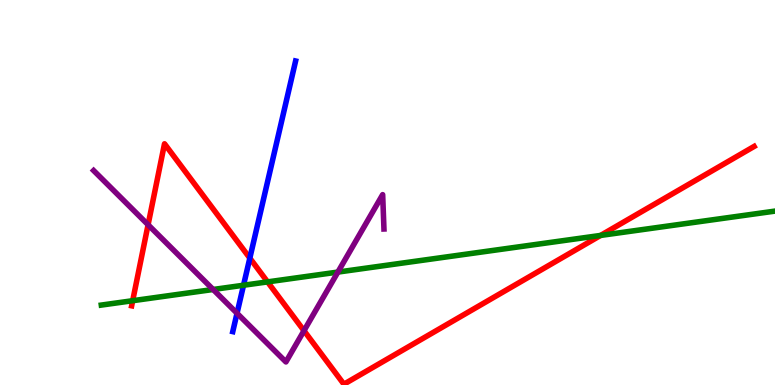[{'lines': ['blue', 'red'], 'intersections': [{'x': 3.22, 'y': 3.3}]}, {'lines': ['green', 'red'], 'intersections': [{'x': 1.71, 'y': 2.19}, {'x': 3.45, 'y': 2.68}, {'x': 7.75, 'y': 3.88}]}, {'lines': ['purple', 'red'], 'intersections': [{'x': 1.91, 'y': 4.16}, {'x': 3.92, 'y': 1.41}]}, {'lines': ['blue', 'green'], 'intersections': [{'x': 3.14, 'y': 2.59}]}, {'lines': ['blue', 'purple'], 'intersections': [{'x': 3.06, 'y': 1.86}]}, {'lines': ['green', 'purple'], 'intersections': [{'x': 2.75, 'y': 2.48}, {'x': 4.36, 'y': 2.93}]}]